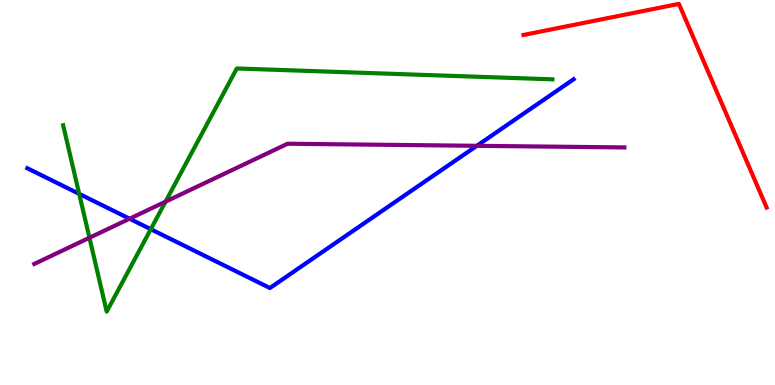[{'lines': ['blue', 'red'], 'intersections': []}, {'lines': ['green', 'red'], 'intersections': []}, {'lines': ['purple', 'red'], 'intersections': []}, {'lines': ['blue', 'green'], 'intersections': [{'x': 1.02, 'y': 4.96}, {'x': 1.95, 'y': 4.05}]}, {'lines': ['blue', 'purple'], 'intersections': [{'x': 1.67, 'y': 4.32}, {'x': 6.15, 'y': 6.21}]}, {'lines': ['green', 'purple'], 'intersections': [{'x': 1.15, 'y': 3.82}, {'x': 2.14, 'y': 4.76}]}]